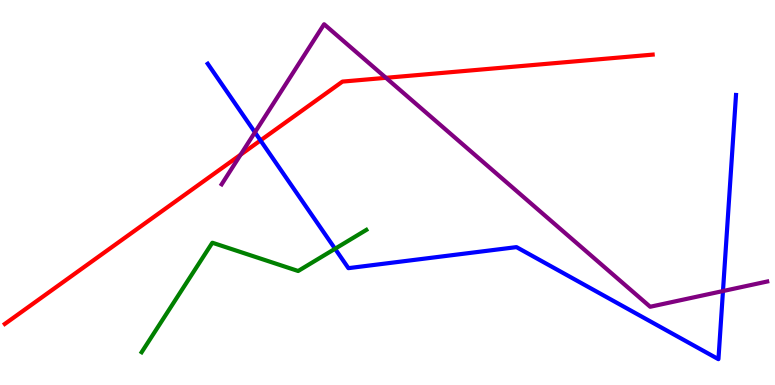[{'lines': ['blue', 'red'], 'intersections': [{'x': 3.36, 'y': 6.35}]}, {'lines': ['green', 'red'], 'intersections': []}, {'lines': ['purple', 'red'], 'intersections': [{'x': 3.1, 'y': 5.98}, {'x': 4.98, 'y': 7.98}]}, {'lines': ['blue', 'green'], 'intersections': [{'x': 4.32, 'y': 3.54}]}, {'lines': ['blue', 'purple'], 'intersections': [{'x': 3.29, 'y': 6.56}, {'x': 9.33, 'y': 2.44}]}, {'lines': ['green', 'purple'], 'intersections': []}]